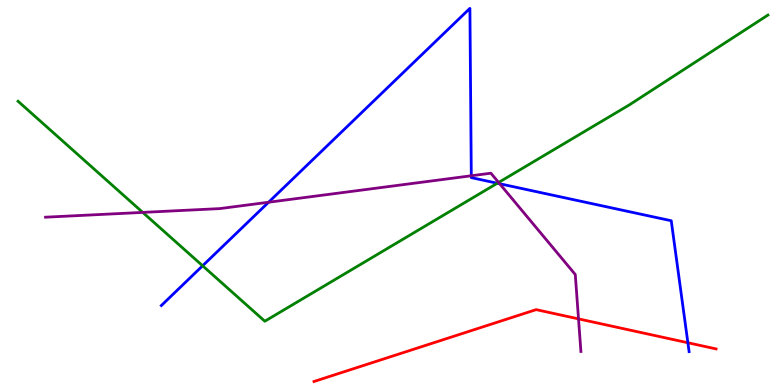[{'lines': ['blue', 'red'], 'intersections': [{'x': 8.88, 'y': 1.1}]}, {'lines': ['green', 'red'], 'intersections': []}, {'lines': ['purple', 'red'], 'intersections': [{'x': 7.46, 'y': 1.72}]}, {'lines': ['blue', 'green'], 'intersections': [{'x': 2.61, 'y': 3.1}, {'x': 6.42, 'y': 5.24}]}, {'lines': ['blue', 'purple'], 'intersections': [{'x': 3.47, 'y': 4.75}, {'x': 6.08, 'y': 5.43}, {'x': 6.45, 'y': 5.23}]}, {'lines': ['green', 'purple'], 'intersections': [{'x': 1.84, 'y': 4.48}, {'x': 6.43, 'y': 5.26}]}]